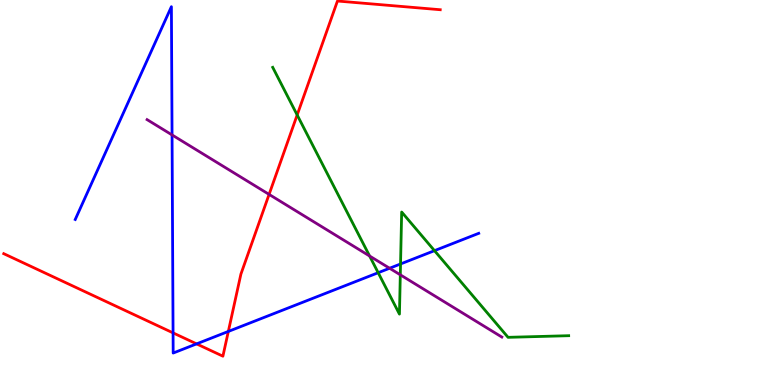[{'lines': ['blue', 'red'], 'intersections': [{'x': 2.23, 'y': 1.35}, {'x': 2.54, 'y': 1.07}, {'x': 2.95, 'y': 1.39}]}, {'lines': ['green', 'red'], 'intersections': [{'x': 3.83, 'y': 7.01}]}, {'lines': ['purple', 'red'], 'intersections': [{'x': 3.47, 'y': 4.95}]}, {'lines': ['blue', 'green'], 'intersections': [{'x': 4.88, 'y': 2.92}, {'x': 5.17, 'y': 3.14}, {'x': 5.61, 'y': 3.49}]}, {'lines': ['blue', 'purple'], 'intersections': [{'x': 2.22, 'y': 6.5}, {'x': 5.03, 'y': 3.03}]}, {'lines': ['green', 'purple'], 'intersections': [{'x': 4.77, 'y': 3.35}, {'x': 5.17, 'y': 2.86}]}]